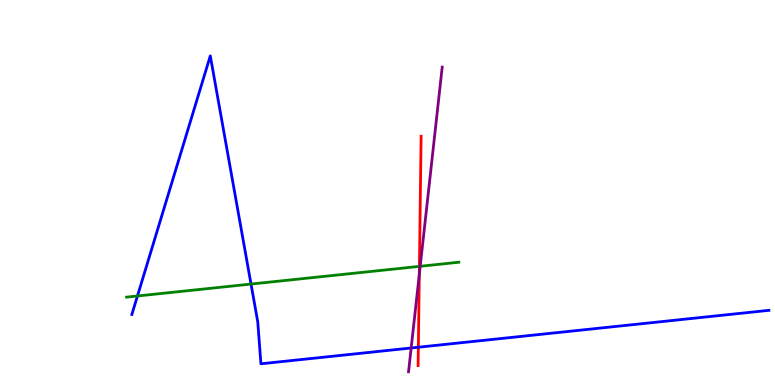[{'lines': ['blue', 'red'], 'intersections': [{'x': 5.4, 'y': 0.981}]}, {'lines': ['green', 'red'], 'intersections': [{'x': 5.41, 'y': 3.08}]}, {'lines': ['purple', 'red'], 'intersections': [{'x': 5.41, 'y': 2.87}]}, {'lines': ['blue', 'green'], 'intersections': [{'x': 1.77, 'y': 2.31}, {'x': 3.24, 'y': 2.62}]}, {'lines': ['blue', 'purple'], 'intersections': [{'x': 5.31, 'y': 0.962}]}, {'lines': ['green', 'purple'], 'intersections': [{'x': 5.42, 'y': 3.08}]}]